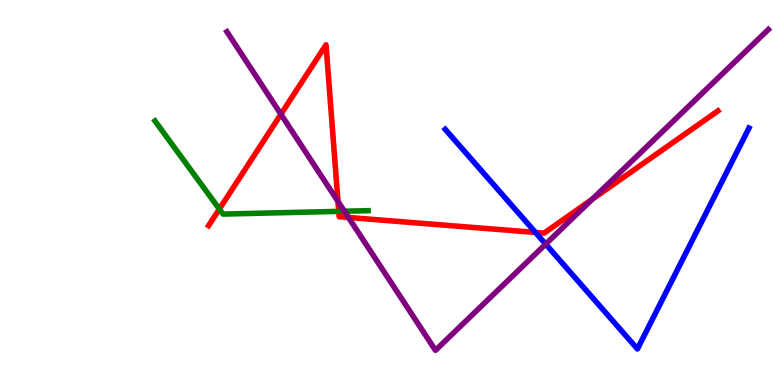[{'lines': ['blue', 'red'], 'intersections': [{'x': 6.91, 'y': 3.96}]}, {'lines': ['green', 'red'], 'intersections': [{'x': 2.83, 'y': 4.57}, {'x': 4.37, 'y': 4.51}]}, {'lines': ['purple', 'red'], 'intersections': [{'x': 3.62, 'y': 7.03}, {'x': 4.36, 'y': 4.77}, {'x': 4.5, 'y': 4.35}, {'x': 7.64, 'y': 4.82}]}, {'lines': ['blue', 'green'], 'intersections': []}, {'lines': ['blue', 'purple'], 'intersections': [{'x': 7.04, 'y': 3.66}]}, {'lines': ['green', 'purple'], 'intersections': [{'x': 4.44, 'y': 4.51}]}]